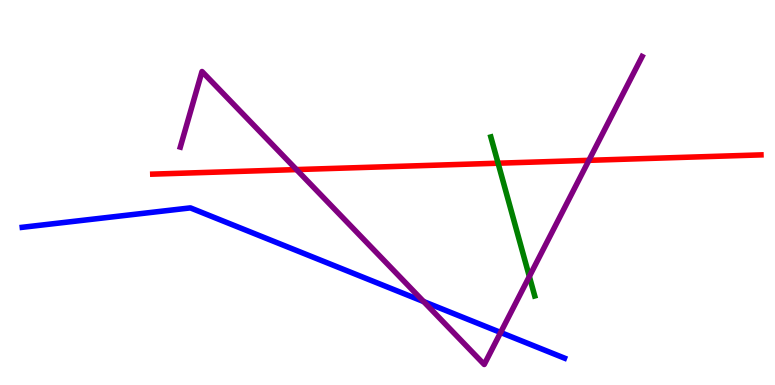[{'lines': ['blue', 'red'], 'intersections': []}, {'lines': ['green', 'red'], 'intersections': [{'x': 6.43, 'y': 5.76}]}, {'lines': ['purple', 'red'], 'intersections': [{'x': 3.83, 'y': 5.6}, {'x': 7.6, 'y': 5.84}]}, {'lines': ['blue', 'green'], 'intersections': []}, {'lines': ['blue', 'purple'], 'intersections': [{'x': 5.47, 'y': 2.17}, {'x': 6.46, 'y': 1.36}]}, {'lines': ['green', 'purple'], 'intersections': [{'x': 6.83, 'y': 2.82}]}]